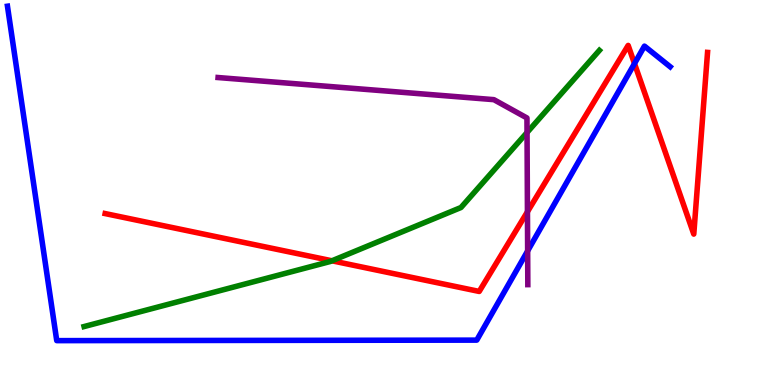[{'lines': ['blue', 'red'], 'intersections': [{'x': 8.19, 'y': 8.35}]}, {'lines': ['green', 'red'], 'intersections': [{'x': 4.28, 'y': 3.23}]}, {'lines': ['purple', 'red'], 'intersections': [{'x': 6.81, 'y': 4.5}]}, {'lines': ['blue', 'green'], 'intersections': []}, {'lines': ['blue', 'purple'], 'intersections': [{'x': 6.81, 'y': 3.48}]}, {'lines': ['green', 'purple'], 'intersections': [{'x': 6.8, 'y': 6.56}]}]